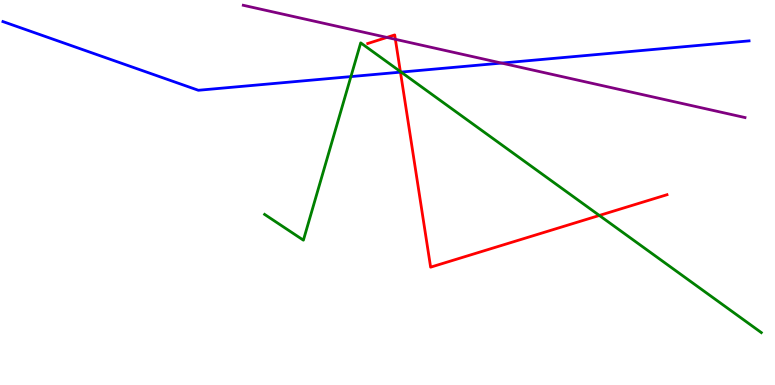[{'lines': ['blue', 'red'], 'intersections': [{'x': 5.17, 'y': 8.13}]}, {'lines': ['green', 'red'], 'intersections': [{'x': 5.17, 'y': 8.14}, {'x': 7.73, 'y': 4.4}]}, {'lines': ['purple', 'red'], 'intersections': [{'x': 4.99, 'y': 9.03}, {'x': 5.1, 'y': 8.98}]}, {'lines': ['blue', 'green'], 'intersections': [{'x': 4.53, 'y': 8.01}, {'x': 5.18, 'y': 8.13}]}, {'lines': ['blue', 'purple'], 'intersections': [{'x': 6.47, 'y': 8.36}]}, {'lines': ['green', 'purple'], 'intersections': []}]